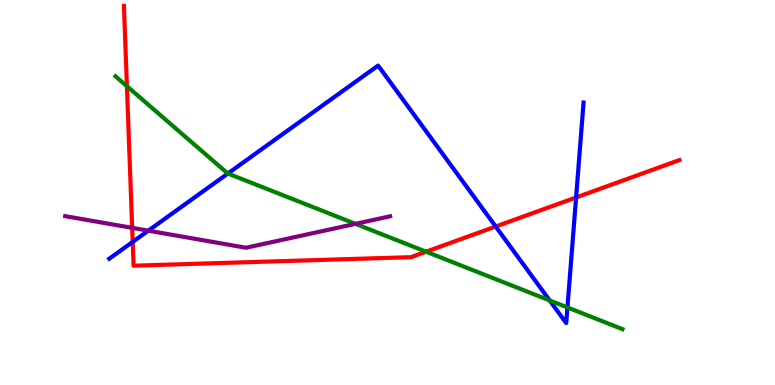[{'lines': ['blue', 'red'], 'intersections': [{'x': 1.71, 'y': 3.72}, {'x': 6.4, 'y': 4.12}, {'x': 7.43, 'y': 4.87}]}, {'lines': ['green', 'red'], 'intersections': [{'x': 1.64, 'y': 7.76}, {'x': 5.5, 'y': 3.46}]}, {'lines': ['purple', 'red'], 'intersections': [{'x': 1.71, 'y': 4.08}]}, {'lines': ['blue', 'green'], 'intersections': [{'x': 2.94, 'y': 5.49}, {'x': 7.09, 'y': 2.2}, {'x': 7.32, 'y': 2.01}]}, {'lines': ['blue', 'purple'], 'intersections': [{'x': 1.91, 'y': 4.01}]}, {'lines': ['green', 'purple'], 'intersections': [{'x': 4.59, 'y': 4.19}]}]